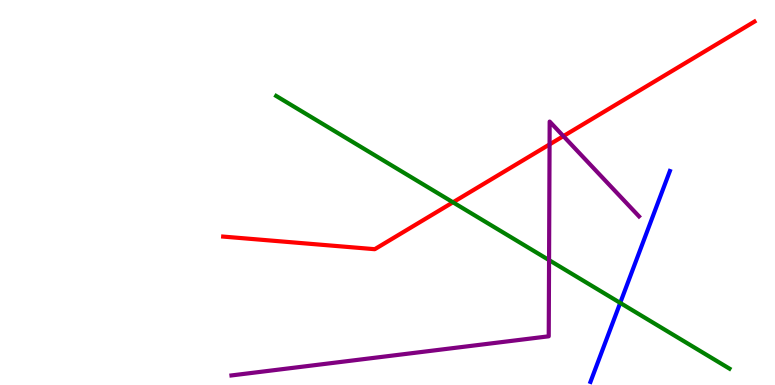[{'lines': ['blue', 'red'], 'intersections': []}, {'lines': ['green', 'red'], 'intersections': [{'x': 5.84, 'y': 4.75}]}, {'lines': ['purple', 'red'], 'intersections': [{'x': 7.09, 'y': 6.25}, {'x': 7.27, 'y': 6.46}]}, {'lines': ['blue', 'green'], 'intersections': [{'x': 8.0, 'y': 2.13}]}, {'lines': ['blue', 'purple'], 'intersections': []}, {'lines': ['green', 'purple'], 'intersections': [{'x': 7.08, 'y': 3.24}]}]